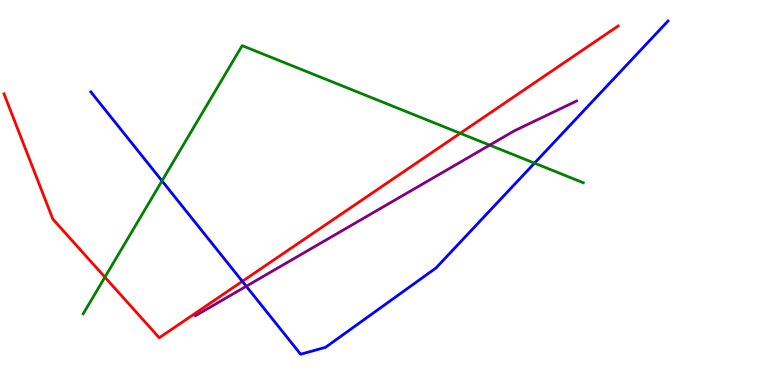[{'lines': ['blue', 'red'], 'intersections': [{'x': 3.13, 'y': 2.69}]}, {'lines': ['green', 'red'], 'intersections': [{'x': 1.35, 'y': 2.8}, {'x': 5.94, 'y': 6.54}]}, {'lines': ['purple', 'red'], 'intersections': []}, {'lines': ['blue', 'green'], 'intersections': [{'x': 2.09, 'y': 5.3}, {'x': 6.9, 'y': 5.76}]}, {'lines': ['blue', 'purple'], 'intersections': [{'x': 3.18, 'y': 2.56}]}, {'lines': ['green', 'purple'], 'intersections': [{'x': 6.32, 'y': 6.23}]}]